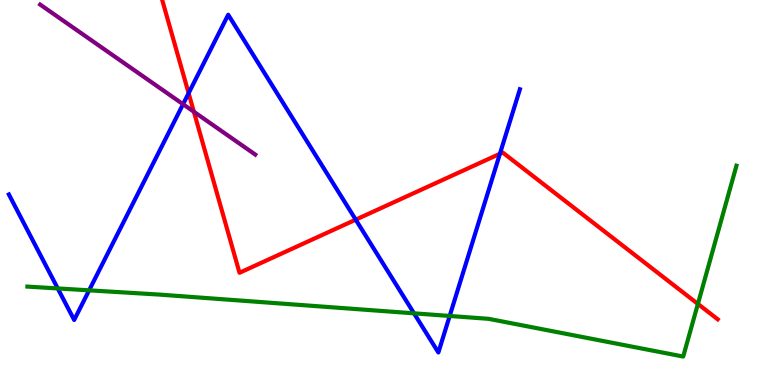[{'lines': ['blue', 'red'], 'intersections': [{'x': 2.43, 'y': 7.58}, {'x': 4.59, 'y': 4.29}, {'x': 6.45, 'y': 6.01}]}, {'lines': ['green', 'red'], 'intersections': [{'x': 9.01, 'y': 2.11}]}, {'lines': ['purple', 'red'], 'intersections': [{'x': 2.5, 'y': 7.1}]}, {'lines': ['blue', 'green'], 'intersections': [{'x': 0.745, 'y': 2.51}, {'x': 1.15, 'y': 2.46}, {'x': 5.34, 'y': 1.86}, {'x': 5.8, 'y': 1.79}]}, {'lines': ['blue', 'purple'], 'intersections': [{'x': 2.36, 'y': 7.29}]}, {'lines': ['green', 'purple'], 'intersections': []}]